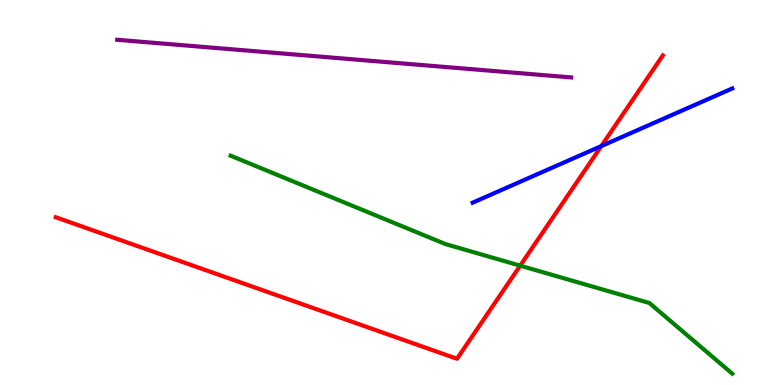[{'lines': ['blue', 'red'], 'intersections': [{'x': 7.76, 'y': 6.21}]}, {'lines': ['green', 'red'], 'intersections': [{'x': 6.71, 'y': 3.1}]}, {'lines': ['purple', 'red'], 'intersections': []}, {'lines': ['blue', 'green'], 'intersections': []}, {'lines': ['blue', 'purple'], 'intersections': []}, {'lines': ['green', 'purple'], 'intersections': []}]